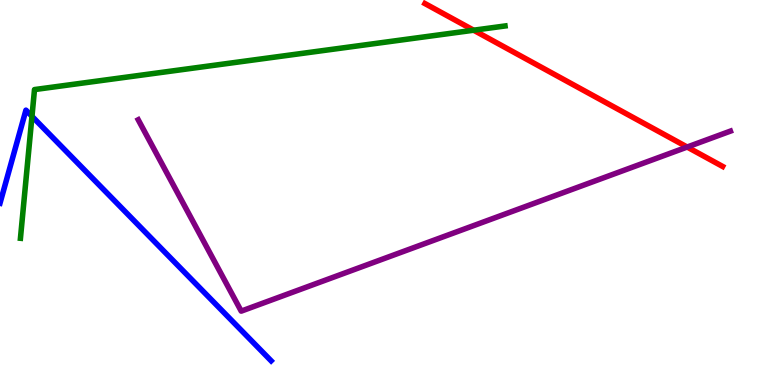[{'lines': ['blue', 'red'], 'intersections': []}, {'lines': ['green', 'red'], 'intersections': [{'x': 6.11, 'y': 9.22}]}, {'lines': ['purple', 'red'], 'intersections': [{'x': 8.87, 'y': 6.18}]}, {'lines': ['blue', 'green'], 'intersections': [{'x': 0.413, 'y': 6.98}]}, {'lines': ['blue', 'purple'], 'intersections': []}, {'lines': ['green', 'purple'], 'intersections': []}]